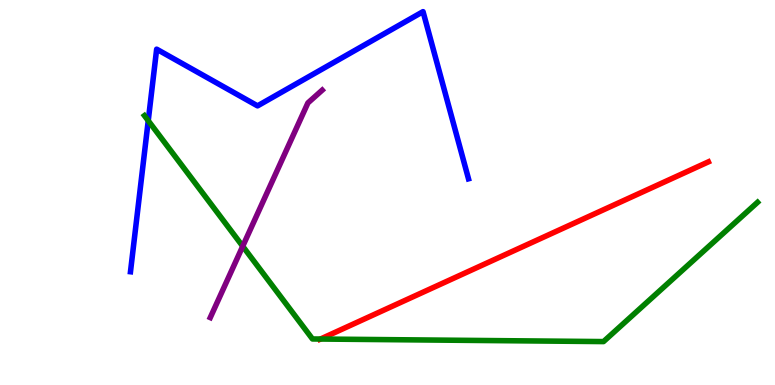[{'lines': ['blue', 'red'], 'intersections': []}, {'lines': ['green', 'red'], 'intersections': [{'x': 4.14, 'y': 1.19}]}, {'lines': ['purple', 'red'], 'intersections': []}, {'lines': ['blue', 'green'], 'intersections': [{'x': 1.91, 'y': 6.87}]}, {'lines': ['blue', 'purple'], 'intersections': []}, {'lines': ['green', 'purple'], 'intersections': [{'x': 3.13, 'y': 3.6}]}]